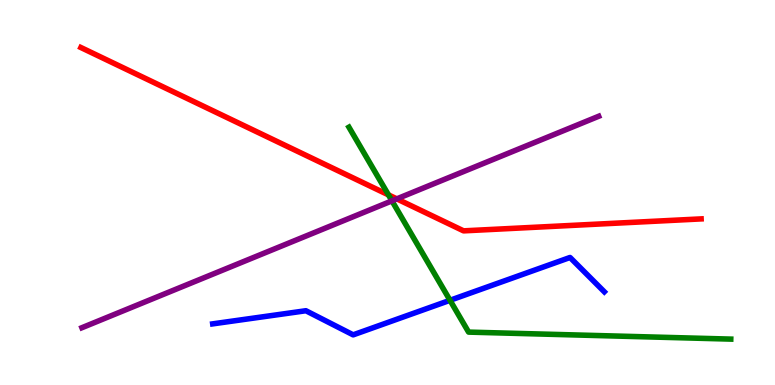[{'lines': ['blue', 'red'], 'intersections': []}, {'lines': ['green', 'red'], 'intersections': [{'x': 5.01, 'y': 4.94}]}, {'lines': ['purple', 'red'], 'intersections': [{'x': 5.12, 'y': 4.83}]}, {'lines': ['blue', 'green'], 'intersections': [{'x': 5.81, 'y': 2.2}]}, {'lines': ['blue', 'purple'], 'intersections': []}, {'lines': ['green', 'purple'], 'intersections': [{'x': 5.06, 'y': 4.78}]}]